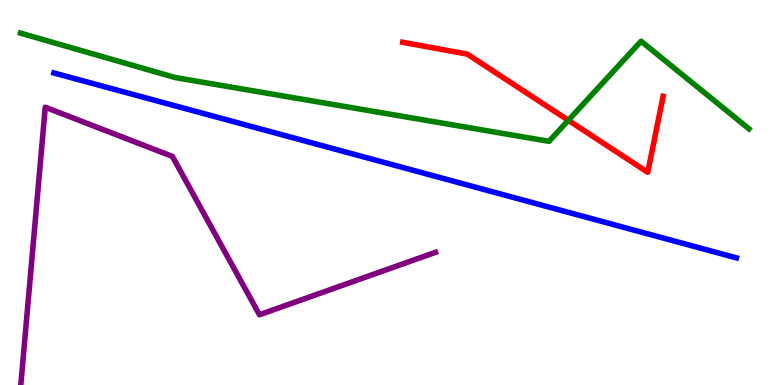[{'lines': ['blue', 'red'], 'intersections': []}, {'lines': ['green', 'red'], 'intersections': [{'x': 7.33, 'y': 6.88}]}, {'lines': ['purple', 'red'], 'intersections': []}, {'lines': ['blue', 'green'], 'intersections': []}, {'lines': ['blue', 'purple'], 'intersections': []}, {'lines': ['green', 'purple'], 'intersections': []}]